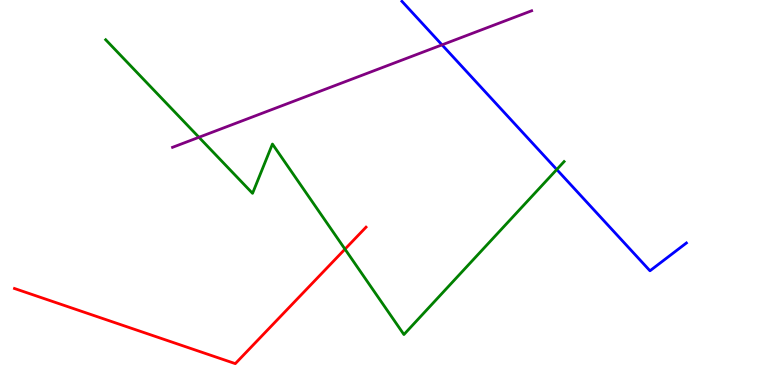[{'lines': ['blue', 'red'], 'intersections': []}, {'lines': ['green', 'red'], 'intersections': [{'x': 4.45, 'y': 3.53}]}, {'lines': ['purple', 'red'], 'intersections': []}, {'lines': ['blue', 'green'], 'intersections': [{'x': 7.18, 'y': 5.6}]}, {'lines': ['blue', 'purple'], 'intersections': [{'x': 5.7, 'y': 8.83}]}, {'lines': ['green', 'purple'], 'intersections': [{'x': 2.57, 'y': 6.43}]}]